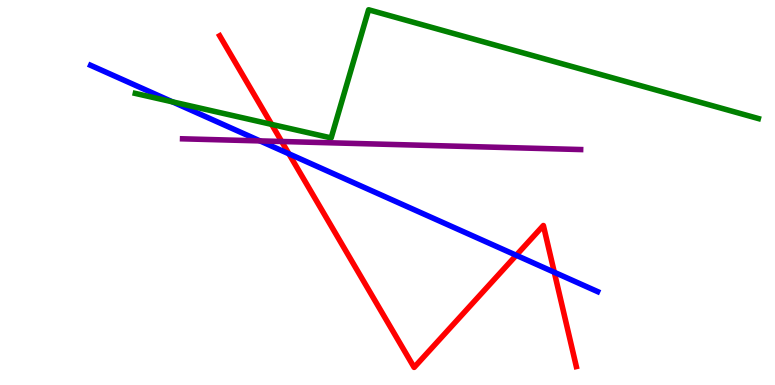[{'lines': ['blue', 'red'], 'intersections': [{'x': 3.73, 'y': 6.0}, {'x': 6.66, 'y': 3.37}, {'x': 7.15, 'y': 2.93}]}, {'lines': ['green', 'red'], 'intersections': [{'x': 3.5, 'y': 6.77}]}, {'lines': ['purple', 'red'], 'intersections': [{'x': 3.63, 'y': 6.33}]}, {'lines': ['blue', 'green'], 'intersections': [{'x': 2.23, 'y': 7.35}]}, {'lines': ['blue', 'purple'], 'intersections': [{'x': 3.35, 'y': 6.34}]}, {'lines': ['green', 'purple'], 'intersections': []}]